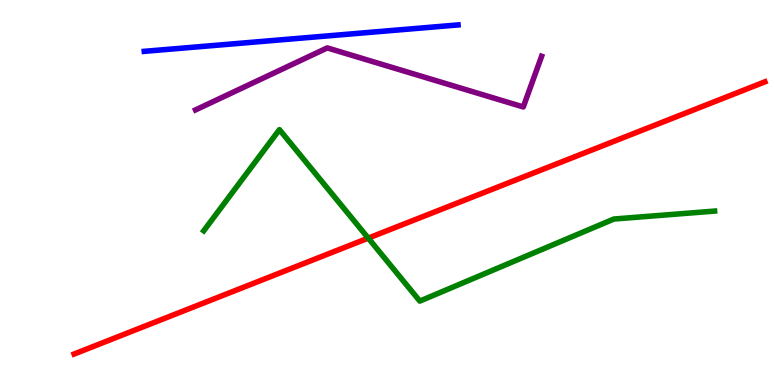[{'lines': ['blue', 'red'], 'intersections': []}, {'lines': ['green', 'red'], 'intersections': [{'x': 4.75, 'y': 3.81}]}, {'lines': ['purple', 'red'], 'intersections': []}, {'lines': ['blue', 'green'], 'intersections': []}, {'lines': ['blue', 'purple'], 'intersections': []}, {'lines': ['green', 'purple'], 'intersections': []}]